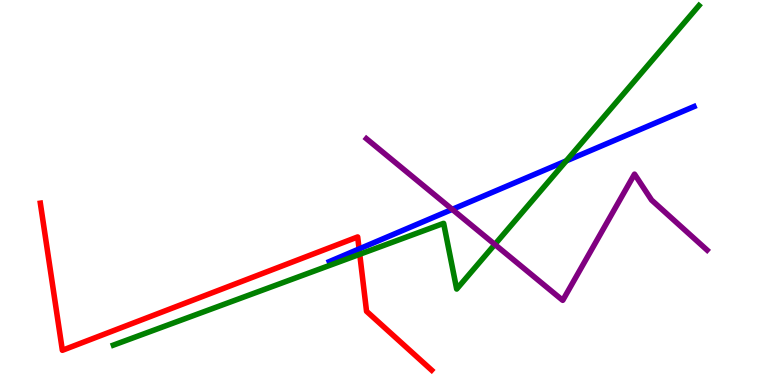[{'lines': ['blue', 'red'], 'intersections': [{'x': 4.63, 'y': 3.53}]}, {'lines': ['green', 'red'], 'intersections': [{'x': 4.64, 'y': 3.4}]}, {'lines': ['purple', 'red'], 'intersections': []}, {'lines': ['blue', 'green'], 'intersections': [{'x': 7.31, 'y': 5.82}]}, {'lines': ['blue', 'purple'], 'intersections': [{'x': 5.84, 'y': 4.56}]}, {'lines': ['green', 'purple'], 'intersections': [{'x': 6.38, 'y': 3.65}]}]